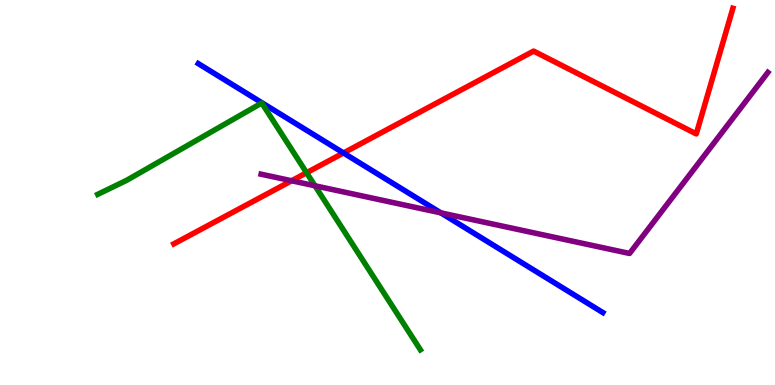[{'lines': ['blue', 'red'], 'intersections': [{'x': 4.43, 'y': 6.03}]}, {'lines': ['green', 'red'], 'intersections': [{'x': 3.96, 'y': 5.51}]}, {'lines': ['purple', 'red'], 'intersections': [{'x': 3.76, 'y': 5.3}]}, {'lines': ['blue', 'green'], 'intersections': []}, {'lines': ['blue', 'purple'], 'intersections': [{'x': 5.69, 'y': 4.47}]}, {'lines': ['green', 'purple'], 'intersections': [{'x': 4.06, 'y': 5.17}]}]